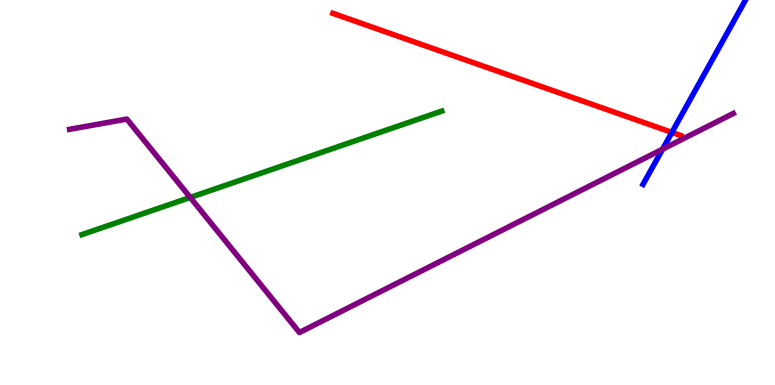[{'lines': ['blue', 'red'], 'intersections': [{'x': 8.67, 'y': 6.56}]}, {'lines': ['green', 'red'], 'intersections': []}, {'lines': ['purple', 'red'], 'intersections': []}, {'lines': ['blue', 'green'], 'intersections': []}, {'lines': ['blue', 'purple'], 'intersections': [{'x': 8.55, 'y': 6.13}]}, {'lines': ['green', 'purple'], 'intersections': [{'x': 2.45, 'y': 4.87}]}]